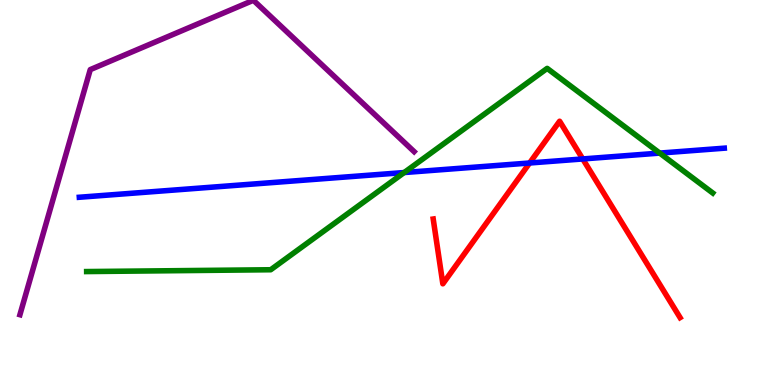[{'lines': ['blue', 'red'], 'intersections': [{'x': 6.83, 'y': 5.77}, {'x': 7.52, 'y': 5.87}]}, {'lines': ['green', 'red'], 'intersections': []}, {'lines': ['purple', 'red'], 'intersections': []}, {'lines': ['blue', 'green'], 'intersections': [{'x': 5.22, 'y': 5.52}, {'x': 8.51, 'y': 6.02}]}, {'lines': ['blue', 'purple'], 'intersections': []}, {'lines': ['green', 'purple'], 'intersections': []}]